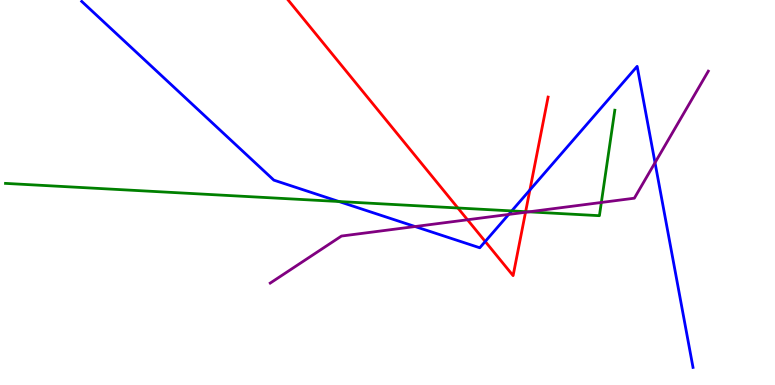[{'lines': ['blue', 'red'], 'intersections': [{'x': 6.26, 'y': 3.73}, {'x': 6.84, 'y': 5.06}]}, {'lines': ['green', 'red'], 'intersections': [{'x': 5.91, 'y': 4.6}, {'x': 6.78, 'y': 4.5}]}, {'lines': ['purple', 'red'], 'intersections': [{'x': 6.03, 'y': 4.29}, {'x': 6.78, 'y': 4.49}]}, {'lines': ['blue', 'green'], 'intersections': [{'x': 4.37, 'y': 4.77}, {'x': 6.6, 'y': 4.52}]}, {'lines': ['blue', 'purple'], 'intersections': [{'x': 5.36, 'y': 4.12}, {'x': 6.56, 'y': 4.43}, {'x': 8.45, 'y': 5.77}]}, {'lines': ['green', 'purple'], 'intersections': [{'x': 6.82, 'y': 4.5}, {'x': 7.76, 'y': 4.74}]}]